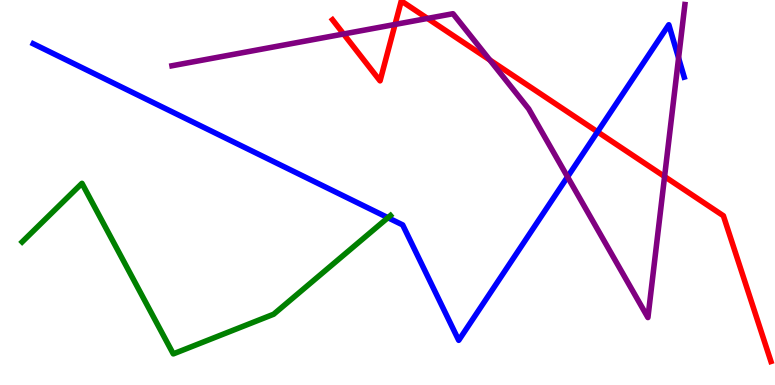[{'lines': ['blue', 'red'], 'intersections': [{'x': 7.71, 'y': 6.58}]}, {'lines': ['green', 'red'], 'intersections': []}, {'lines': ['purple', 'red'], 'intersections': [{'x': 4.43, 'y': 9.12}, {'x': 5.1, 'y': 9.36}, {'x': 5.52, 'y': 9.52}, {'x': 6.32, 'y': 8.44}, {'x': 8.58, 'y': 5.41}]}, {'lines': ['blue', 'green'], 'intersections': [{'x': 5.01, 'y': 4.35}]}, {'lines': ['blue', 'purple'], 'intersections': [{'x': 7.32, 'y': 5.41}, {'x': 8.76, 'y': 8.49}]}, {'lines': ['green', 'purple'], 'intersections': []}]